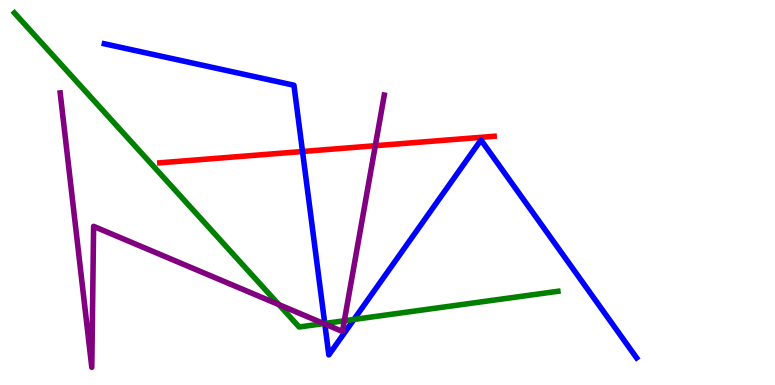[{'lines': ['blue', 'red'], 'intersections': [{'x': 3.9, 'y': 6.06}]}, {'lines': ['green', 'red'], 'intersections': []}, {'lines': ['purple', 'red'], 'intersections': [{'x': 4.84, 'y': 6.22}]}, {'lines': ['blue', 'green'], 'intersections': [{'x': 4.19, 'y': 1.6}, {'x': 4.57, 'y': 1.7}]}, {'lines': ['blue', 'purple'], 'intersections': [{'x': 4.19, 'y': 1.58}]}, {'lines': ['green', 'purple'], 'intersections': [{'x': 3.6, 'y': 2.09}, {'x': 4.18, 'y': 1.6}, {'x': 4.44, 'y': 1.67}]}]